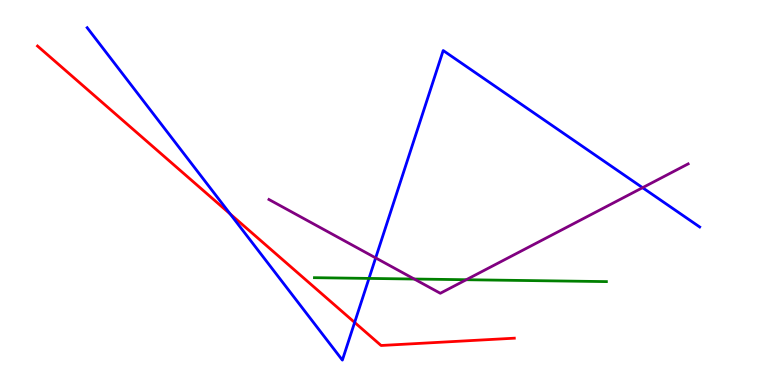[{'lines': ['blue', 'red'], 'intersections': [{'x': 2.97, 'y': 4.44}, {'x': 4.58, 'y': 1.62}]}, {'lines': ['green', 'red'], 'intersections': []}, {'lines': ['purple', 'red'], 'intersections': []}, {'lines': ['blue', 'green'], 'intersections': [{'x': 4.76, 'y': 2.77}]}, {'lines': ['blue', 'purple'], 'intersections': [{'x': 4.85, 'y': 3.3}, {'x': 8.29, 'y': 5.13}]}, {'lines': ['green', 'purple'], 'intersections': [{'x': 5.35, 'y': 2.75}, {'x': 6.02, 'y': 2.73}]}]